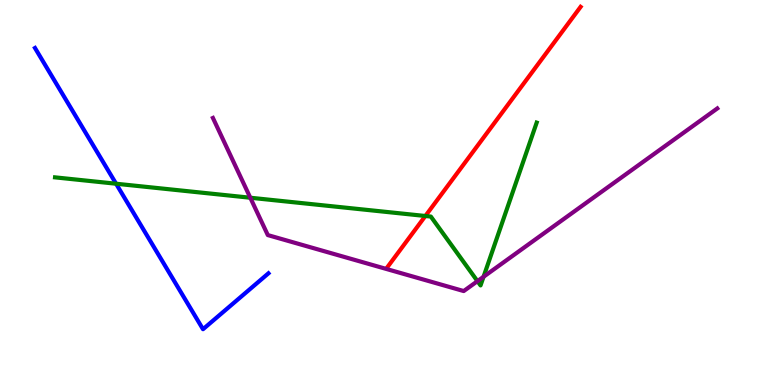[{'lines': ['blue', 'red'], 'intersections': []}, {'lines': ['green', 'red'], 'intersections': [{'x': 5.49, 'y': 4.39}]}, {'lines': ['purple', 'red'], 'intersections': []}, {'lines': ['blue', 'green'], 'intersections': [{'x': 1.5, 'y': 5.23}]}, {'lines': ['blue', 'purple'], 'intersections': []}, {'lines': ['green', 'purple'], 'intersections': [{'x': 3.23, 'y': 4.86}, {'x': 6.16, 'y': 2.7}, {'x': 6.24, 'y': 2.81}]}]